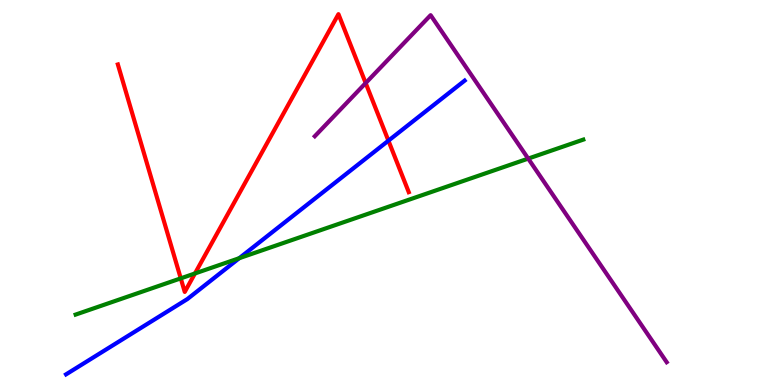[{'lines': ['blue', 'red'], 'intersections': [{'x': 5.01, 'y': 6.35}]}, {'lines': ['green', 'red'], 'intersections': [{'x': 2.33, 'y': 2.77}, {'x': 2.52, 'y': 2.9}]}, {'lines': ['purple', 'red'], 'intersections': [{'x': 4.72, 'y': 7.84}]}, {'lines': ['blue', 'green'], 'intersections': [{'x': 3.09, 'y': 3.29}]}, {'lines': ['blue', 'purple'], 'intersections': []}, {'lines': ['green', 'purple'], 'intersections': [{'x': 6.82, 'y': 5.88}]}]